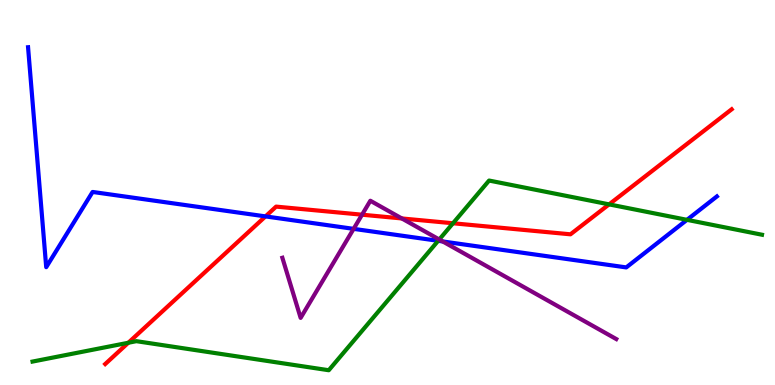[{'lines': ['blue', 'red'], 'intersections': [{'x': 3.43, 'y': 4.38}]}, {'lines': ['green', 'red'], 'intersections': [{'x': 1.66, 'y': 1.1}, {'x': 5.85, 'y': 4.2}, {'x': 7.86, 'y': 4.69}]}, {'lines': ['purple', 'red'], 'intersections': [{'x': 4.67, 'y': 4.42}, {'x': 5.18, 'y': 4.33}]}, {'lines': ['blue', 'green'], 'intersections': [{'x': 5.65, 'y': 3.75}, {'x': 8.86, 'y': 4.29}]}, {'lines': ['blue', 'purple'], 'intersections': [{'x': 4.56, 'y': 4.06}, {'x': 5.71, 'y': 3.73}]}, {'lines': ['green', 'purple'], 'intersections': [{'x': 5.67, 'y': 3.78}]}]